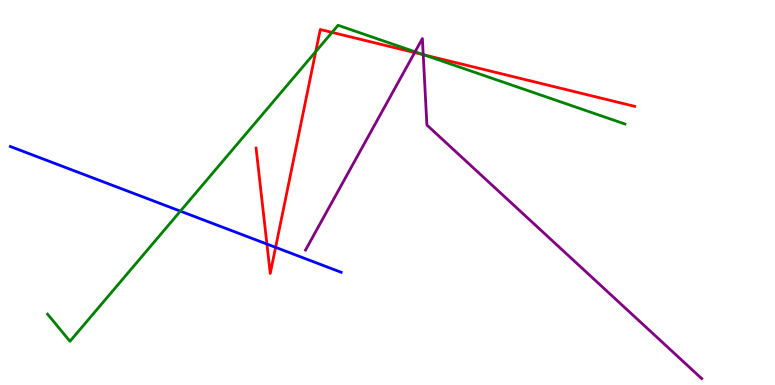[{'lines': ['blue', 'red'], 'intersections': [{'x': 3.44, 'y': 3.66}, {'x': 3.56, 'y': 3.58}]}, {'lines': ['green', 'red'], 'intersections': [{'x': 4.07, 'y': 8.66}, {'x': 4.28, 'y': 9.16}, {'x': 5.47, 'y': 8.58}]}, {'lines': ['purple', 'red'], 'intersections': [{'x': 5.35, 'y': 8.63}, {'x': 5.46, 'y': 8.58}]}, {'lines': ['blue', 'green'], 'intersections': [{'x': 2.33, 'y': 4.52}]}, {'lines': ['blue', 'purple'], 'intersections': []}, {'lines': ['green', 'purple'], 'intersections': [{'x': 5.36, 'y': 8.65}, {'x': 5.46, 'y': 8.58}]}]